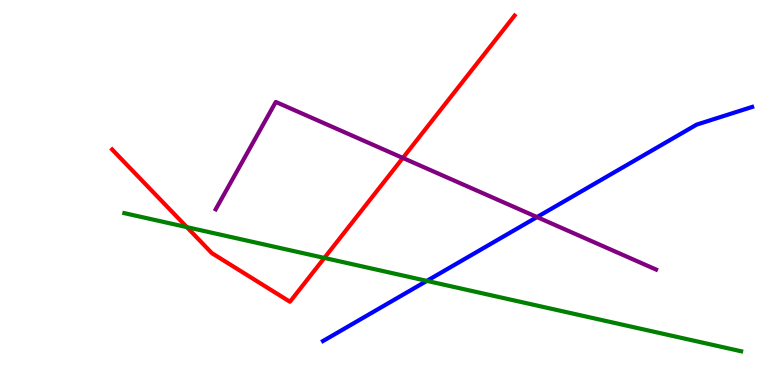[{'lines': ['blue', 'red'], 'intersections': []}, {'lines': ['green', 'red'], 'intersections': [{'x': 2.41, 'y': 4.1}, {'x': 4.19, 'y': 3.3}]}, {'lines': ['purple', 'red'], 'intersections': [{'x': 5.2, 'y': 5.9}]}, {'lines': ['blue', 'green'], 'intersections': [{'x': 5.51, 'y': 2.7}]}, {'lines': ['blue', 'purple'], 'intersections': [{'x': 6.93, 'y': 4.36}]}, {'lines': ['green', 'purple'], 'intersections': []}]